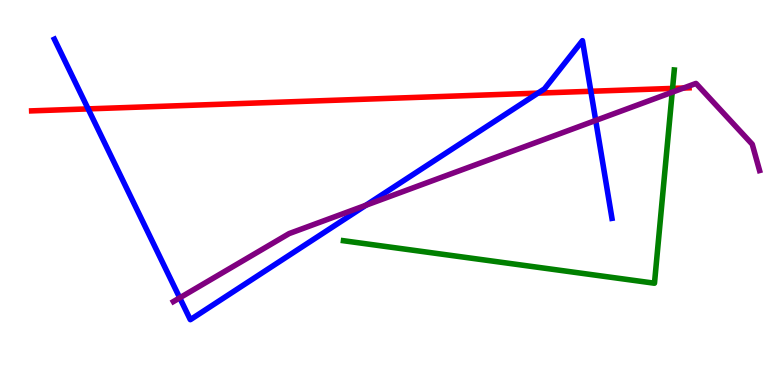[{'lines': ['blue', 'red'], 'intersections': [{'x': 1.14, 'y': 7.17}, {'x': 6.94, 'y': 7.58}, {'x': 7.62, 'y': 7.63}]}, {'lines': ['green', 'red'], 'intersections': [{'x': 8.68, 'y': 7.7}]}, {'lines': ['purple', 'red'], 'intersections': [{'x': 8.82, 'y': 7.71}]}, {'lines': ['blue', 'green'], 'intersections': []}, {'lines': ['blue', 'purple'], 'intersections': [{'x': 2.32, 'y': 2.26}, {'x': 4.72, 'y': 4.67}, {'x': 7.69, 'y': 6.87}]}, {'lines': ['green', 'purple'], 'intersections': [{'x': 8.67, 'y': 7.61}]}]